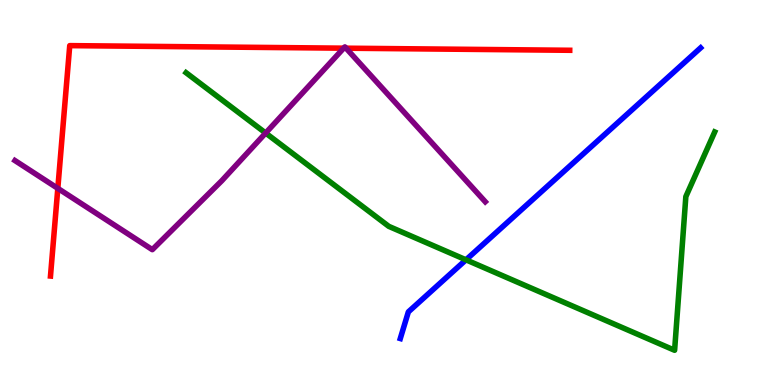[{'lines': ['blue', 'red'], 'intersections': []}, {'lines': ['green', 'red'], 'intersections': []}, {'lines': ['purple', 'red'], 'intersections': [{'x': 0.746, 'y': 5.11}, {'x': 4.43, 'y': 8.75}, {'x': 4.47, 'y': 8.75}]}, {'lines': ['blue', 'green'], 'intersections': [{'x': 6.01, 'y': 3.25}]}, {'lines': ['blue', 'purple'], 'intersections': []}, {'lines': ['green', 'purple'], 'intersections': [{'x': 3.43, 'y': 6.54}]}]